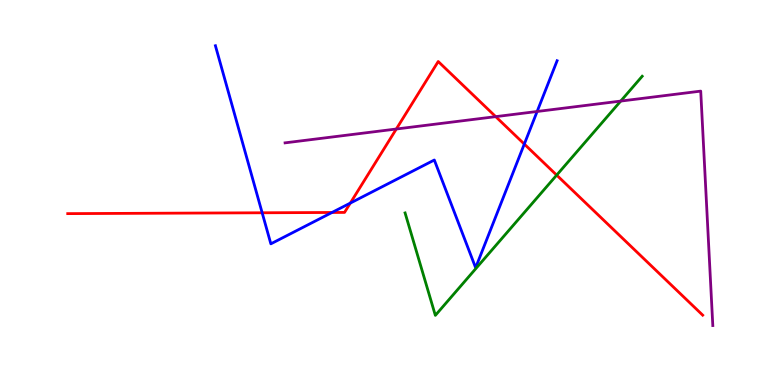[{'lines': ['blue', 'red'], 'intersections': [{'x': 3.38, 'y': 4.47}, {'x': 4.28, 'y': 4.48}, {'x': 4.52, 'y': 4.72}, {'x': 6.77, 'y': 6.26}]}, {'lines': ['green', 'red'], 'intersections': [{'x': 7.18, 'y': 5.45}]}, {'lines': ['purple', 'red'], 'intersections': [{'x': 5.11, 'y': 6.65}, {'x': 6.4, 'y': 6.97}]}, {'lines': ['blue', 'green'], 'intersections': []}, {'lines': ['blue', 'purple'], 'intersections': [{'x': 6.93, 'y': 7.1}]}, {'lines': ['green', 'purple'], 'intersections': [{'x': 8.01, 'y': 7.37}]}]